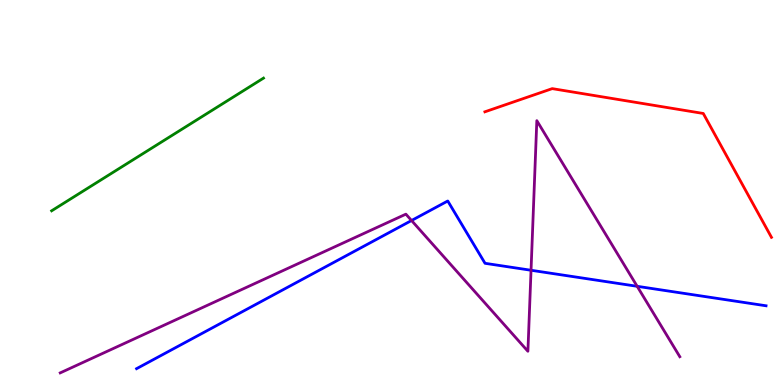[{'lines': ['blue', 'red'], 'intersections': []}, {'lines': ['green', 'red'], 'intersections': []}, {'lines': ['purple', 'red'], 'intersections': []}, {'lines': ['blue', 'green'], 'intersections': []}, {'lines': ['blue', 'purple'], 'intersections': [{'x': 5.31, 'y': 4.27}, {'x': 6.85, 'y': 2.98}, {'x': 8.22, 'y': 2.56}]}, {'lines': ['green', 'purple'], 'intersections': []}]